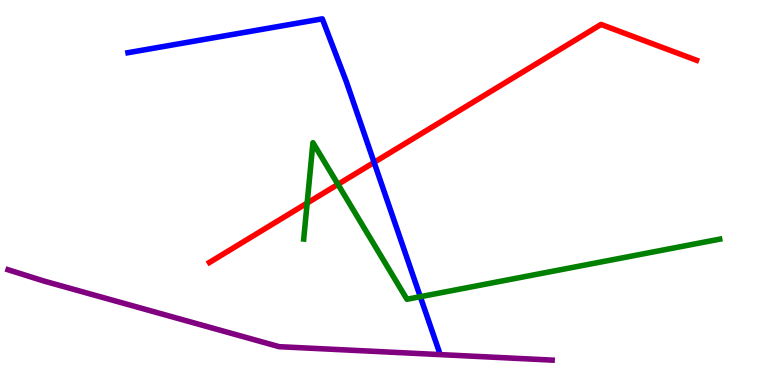[{'lines': ['blue', 'red'], 'intersections': [{'x': 4.83, 'y': 5.78}]}, {'lines': ['green', 'red'], 'intersections': [{'x': 3.96, 'y': 4.73}, {'x': 4.36, 'y': 5.21}]}, {'lines': ['purple', 'red'], 'intersections': []}, {'lines': ['blue', 'green'], 'intersections': [{'x': 5.42, 'y': 2.29}]}, {'lines': ['blue', 'purple'], 'intersections': []}, {'lines': ['green', 'purple'], 'intersections': []}]